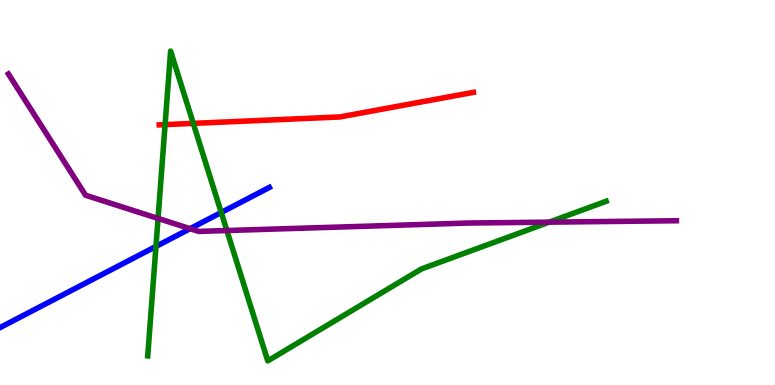[{'lines': ['blue', 'red'], 'intersections': []}, {'lines': ['green', 'red'], 'intersections': [{'x': 2.13, 'y': 6.76}, {'x': 2.49, 'y': 6.8}]}, {'lines': ['purple', 'red'], 'intersections': []}, {'lines': ['blue', 'green'], 'intersections': [{'x': 2.01, 'y': 3.6}, {'x': 2.85, 'y': 4.48}]}, {'lines': ['blue', 'purple'], 'intersections': [{'x': 2.45, 'y': 4.06}]}, {'lines': ['green', 'purple'], 'intersections': [{'x': 2.04, 'y': 4.33}, {'x': 2.93, 'y': 4.01}, {'x': 7.09, 'y': 4.23}]}]